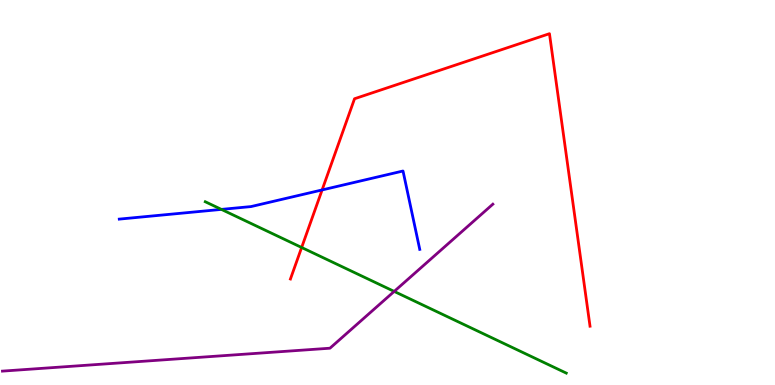[{'lines': ['blue', 'red'], 'intersections': [{'x': 4.16, 'y': 5.07}]}, {'lines': ['green', 'red'], 'intersections': [{'x': 3.89, 'y': 3.57}]}, {'lines': ['purple', 'red'], 'intersections': []}, {'lines': ['blue', 'green'], 'intersections': [{'x': 2.86, 'y': 4.56}]}, {'lines': ['blue', 'purple'], 'intersections': []}, {'lines': ['green', 'purple'], 'intersections': [{'x': 5.09, 'y': 2.43}]}]